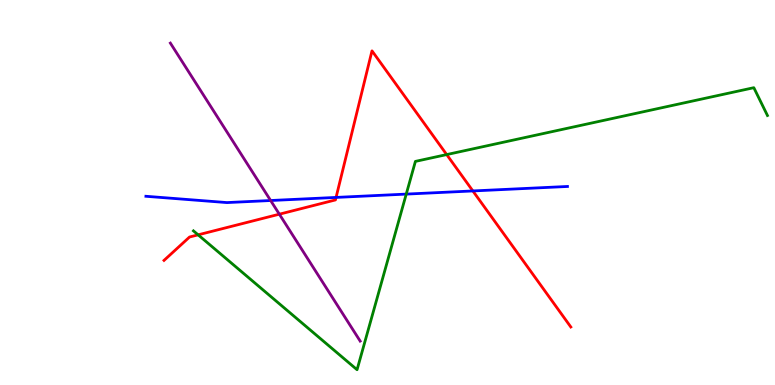[{'lines': ['blue', 'red'], 'intersections': [{'x': 4.34, 'y': 4.87}, {'x': 6.1, 'y': 5.04}]}, {'lines': ['green', 'red'], 'intersections': [{'x': 2.56, 'y': 3.9}, {'x': 5.76, 'y': 5.98}]}, {'lines': ['purple', 'red'], 'intersections': [{'x': 3.6, 'y': 4.44}]}, {'lines': ['blue', 'green'], 'intersections': [{'x': 5.24, 'y': 4.96}]}, {'lines': ['blue', 'purple'], 'intersections': [{'x': 3.49, 'y': 4.79}]}, {'lines': ['green', 'purple'], 'intersections': []}]